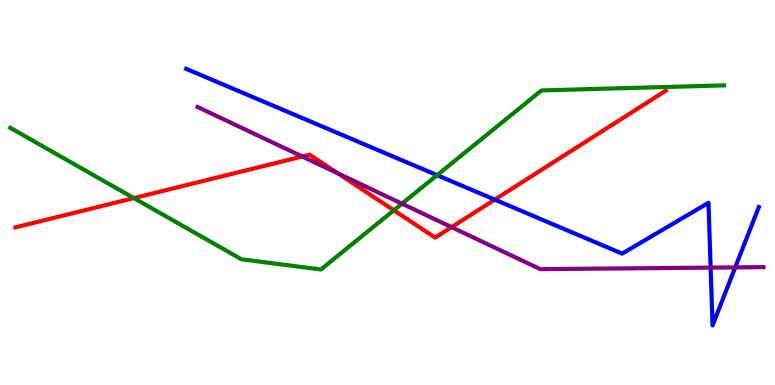[{'lines': ['blue', 'red'], 'intersections': [{'x': 6.38, 'y': 4.81}]}, {'lines': ['green', 'red'], 'intersections': [{'x': 1.73, 'y': 4.85}, {'x': 5.08, 'y': 4.54}]}, {'lines': ['purple', 'red'], 'intersections': [{'x': 3.9, 'y': 5.94}, {'x': 4.36, 'y': 5.49}, {'x': 5.83, 'y': 4.1}]}, {'lines': ['blue', 'green'], 'intersections': [{'x': 5.64, 'y': 5.45}]}, {'lines': ['blue', 'purple'], 'intersections': [{'x': 9.17, 'y': 3.05}, {'x': 9.49, 'y': 3.05}]}, {'lines': ['green', 'purple'], 'intersections': [{'x': 5.19, 'y': 4.71}]}]